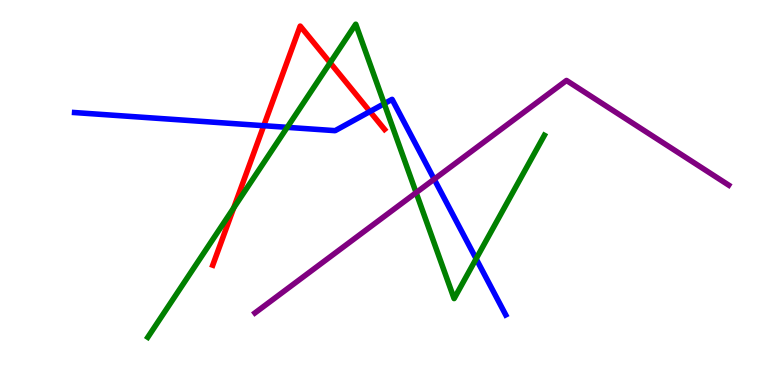[{'lines': ['blue', 'red'], 'intersections': [{'x': 3.4, 'y': 6.73}, {'x': 4.77, 'y': 7.1}]}, {'lines': ['green', 'red'], 'intersections': [{'x': 3.02, 'y': 4.6}, {'x': 4.26, 'y': 8.37}]}, {'lines': ['purple', 'red'], 'intersections': []}, {'lines': ['blue', 'green'], 'intersections': [{'x': 3.71, 'y': 6.69}, {'x': 4.96, 'y': 7.31}, {'x': 6.14, 'y': 3.28}]}, {'lines': ['blue', 'purple'], 'intersections': [{'x': 5.6, 'y': 5.35}]}, {'lines': ['green', 'purple'], 'intersections': [{'x': 5.37, 'y': 5.0}]}]